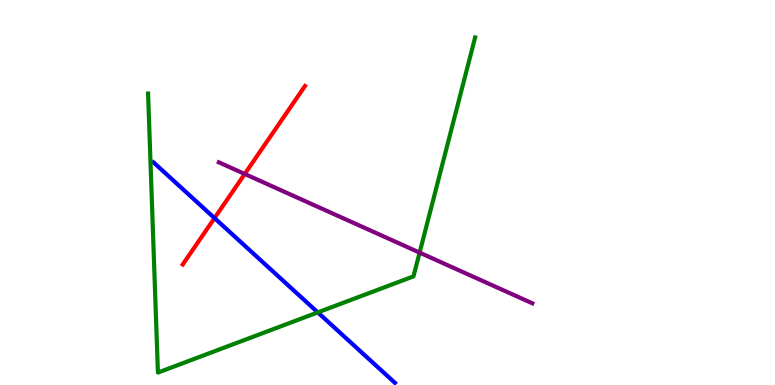[{'lines': ['blue', 'red'], 'intersections': [{'x': 2.77, 'y': 4.34}]}, {'lines': ['green', 'red'], 'intersections': []}, {'lines': ['purple', 'red'], 'intersections': [{'x': 3.16, 'y': 5.48}]}, {'lines': ['blue', 'green'], 'intersections': [{'x': 4.1, 'y': 1.89}]}, {'lines': ['blue', 'purple'], 'intersections': []}, {'lines': ['green', 'purple'], 'intersections': [{'x': 5.41, 'y': 3.44}]}]